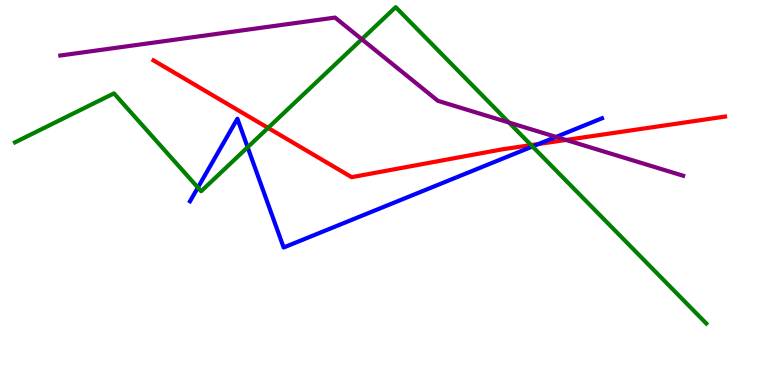[{'lines': ['blue', 'red'], 'intersections': [{'x': 6.95, 'y': 6.26}]}, {'lines': ['green', 'red'], 'intersections': [{'x': 3.46, 'y': 6.68}, {'x': 6.85, 'y': 6.23}]}, {'lines': ['purple', 'red'], 'intersections': [{'x': 7.3, 'y': 6.36}]}, {'lines': ['blue', 'green'], 'intersections': [{'x': 2.55, 'y': 5.13}, {'x': 3.2, 'y': 6.18}, {'x': 6.87, 'y': 6.19}]}, {'lines': ['blue', 'purple'], 'intersections': [{'x': 7.18, 'y': 6.44}]}, {'lines': ['green', 'purple'], 'intersections': [{'x': 4.67, 'y': 8.98}, {'x': 6.57, 'y': 6.82}]}]